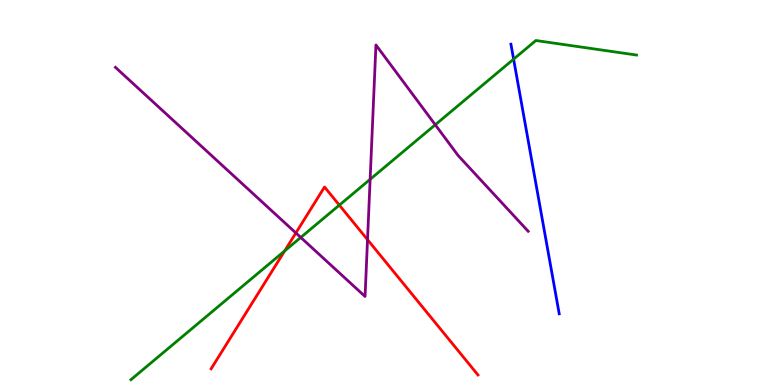[{'lines': ['blue', 'red'], 'intersections': []}, {'lines': ['green', 'red'], 'intersections': [{'x': 3.67, 'y': 3.48}, {'x': 4.38, 'y': 4.67}]}, {'lines': ['purple', 'red'], 'intersections': [{'x': 3.82, 'y': 3.95}, {'x': 4.74, 'y': 3.78}]}, {'lines': ['blue', 'green'], 'intersections': [{'x': 6.63, 'y': 8.46}]}, {'lines': ['blue', 'purple'], 'intersections': []}, {'lines': ['green', 'purple'], 'intersections': [{'x': 3.88, 'y': 3.83}, {'x': 4.78, 'y': 5.34}, {'x': 5.62, 'y': 6.76}]}]